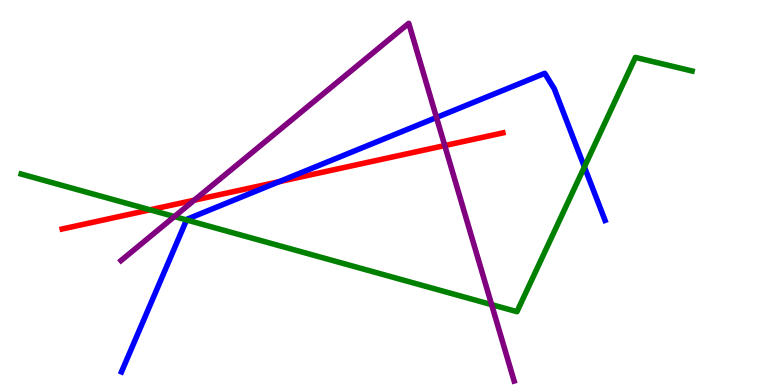[{'lines': ['blue', 'red'], 'intersections': [{'x': 3.6, 'y': 5.28}]}, {'lines': ['green', 'red'], 'intersections': [{'x': 1.94, 'y': 4.55}]}, {'lines': ['purple', 'red'], 'intersections': [{'x': 2.51, 'y': 4.8}, {'x': 5.74, 'y': 6.22}]}, {'lines': ['blue', 'green'], 'intersections': [{'x': 2.41, 'y': 4.29}, {'x': 7.54, 'y': 5.66}]}, {'lines': ['blue', 'purple'], 'intersections': [{'x': 5.63, 'y': 6.95}]}, {'lines': ['green', 'purple'], 'intersections': [{'x': 2.25, 'y': 4.37}, {'x': 6.34, 'y': 2.09}]}]